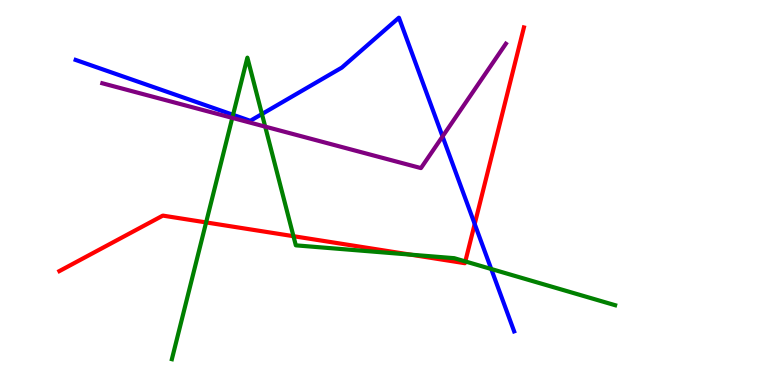[{'lines': ['blue', 'red'], 'intersections': [{'x': 6.13, 'y': 4.18}]}, {'lines': ['green', 'red'], 'intersections': [{'x': 2.66, 'y': 4.22}, {'x': 3.79, 'y': 3.87}, {'x': 5.3, 'y': 3.39}, {'x': 6.0, 'y': 3.21}]}, {'lines': ['purple', 'red'], 'intersections': []}, {'lines': ['blue', 'green'], 'intersections': [{'x': 3.01, 'y': 7.02}, {'x': 3.38, 'y': 7.04}, {'x': 6.34, 'y': 3.01}]}, {'lines': ['blue', 'purple'], 'intersections': [{'x': 5.71, 'y': 6.46}]}, {'lines': ['green', 'purple'], 'intersections': [{'x': 3.0, 'y': 6.94}, {'x': 3.42, 'y': 6.71}]}]